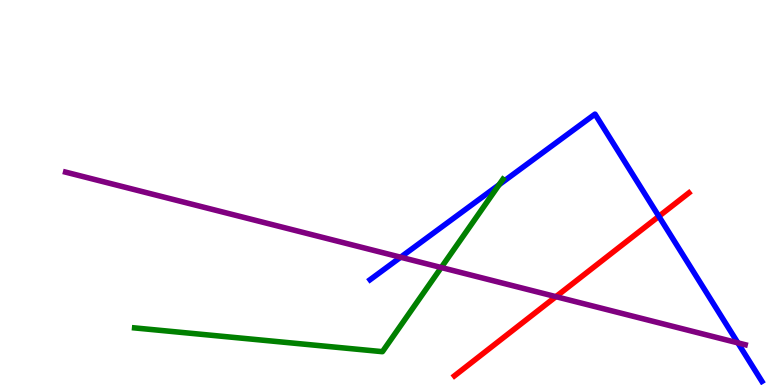[{'lines': ['blue', 'red'], 'intersections': [{'x': 8.5, 'y': 4.38}]}, {'lines': ['green', 'red'], 'intersections': []}, {'lines': ['purple', 'red'], 'intersections': [{'x': 7.17, 'y': 2.29}]}, {'lines': ['blue', 'green'], 'intersections': [{'x': 6.44, 'y': 5.2}]}, {'lines': ['blue', 'purple'], 'intersections': [{'x': 5.17, 'y': 3.32}, {'x': 9.52, 'y': 1.09}]}, {'lines': ['green', 'purple'], 'intersections': [{'x': 5.69, 'y': 3.05}]}]